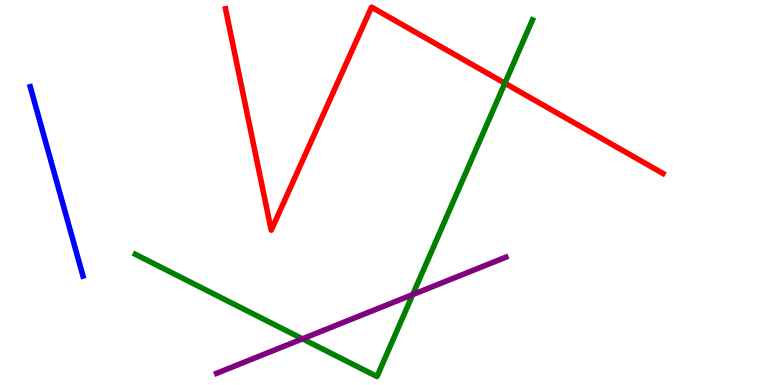[{'lines': ['blue', 'red'], 'intersections': []}, {'lines': ['green', 'red'], 'intersections': [{'x': 6.51, 'y': 7.84}]}, {'lines': ['purple', 'red'], 'intersections': []}, {'lines': ['blue', 'green'], 'intersections': []}, {'lines': ['blue', 'purple'], 'intersections': []}, {'lines': ['green', 'purple'], 'intersections': [{'x': 3.9, 'y': 1.2}, {'x': 5.33, 'y': 2.35}]}]